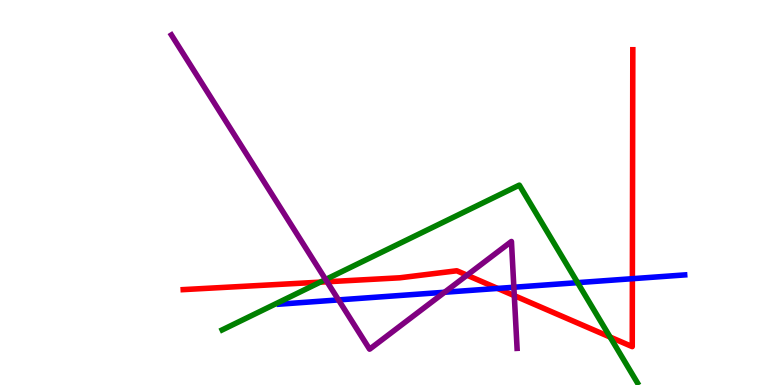[{'lines': ['blue', 'red'], 'intersections': [{'x': 6.42, 'y': 2.51}, {'x': 8.16, 'y': 2.76}]}, {'lines': ['green', 'red'], 'intersections': [{'x': 4.13, 'y': 2.67}, {'x': 7.87, 'y': 1.25}]}, {'lines': ['purple', 'red'], 'intersections': [{'x': 4.22, 'y': 2.68}, {'x': 6.03, 'y': 2.85}, {'x': 6.64, 'y': 2.32}]}, {'lines': ['blue', 'green'], 'intersections': [{'x': 7.45, 'y': 2.66}]}, {'lines': ['blue', 'purple'], 'intersections': [{'x': 4.37, 'y': 2.21}, {'x': 5.74, 'y': 2.41}, {'x': 6.63, 'y': 2.54}]}, {'lines': ['green', 'purple'], 'intersections': [{'x': 4.2, 'y': 2.74}]}]